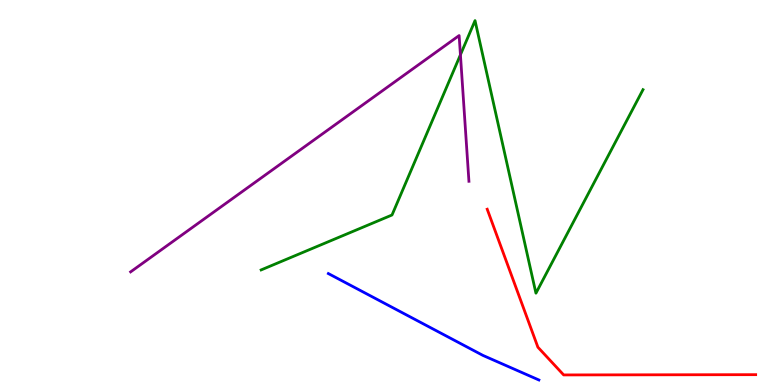[{'lines': ['blue', 'red'], 'intersections': []}, {'lines': ['green', 'red'], 'intersections': []}, {'lines': ['purple', 'red'], 'intersections': []}, {'lines': ['blue', 'green'], 'intersections': []}, {'lines': ['blue', 'purple'], 'intersections': []}, {'lines': ['green', 'purple'], 'intersections': [{'x': 5.94, 'y': 8.58}]}]